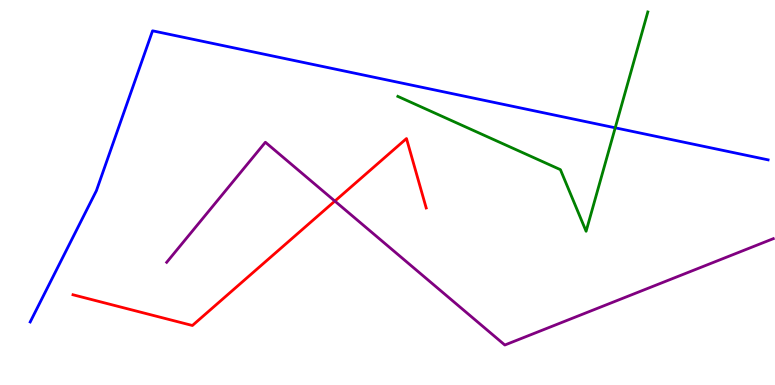[{'lines': ['blue', 'red'], 'intersections': []}, {'lines': ['green', 'red'], 'intersections': []}, {'lines': ['purple', 'red'], 'intersections': [{'x': 4.32, 'y': 4.78}]}, {'lines': ['blue', 'green'], 'intersections': [{'x': 7.94, 'y': 6.68}]}, {'lines': ['blue', 'purple'], 'intersections': []}, {'lines': ['green', 'purple'], 'intersections': []}]